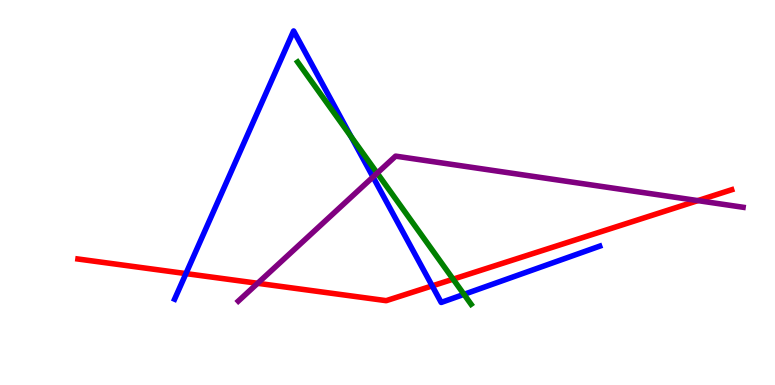[{'lines': ['blue', 'red'], 'intersections': [{'x': 2.4, 'y': 2.89}, {'x': 5.58, 'y': 2.57}]}, {'lines': ['green', 'red'], 'intersections': [{'x': 5.85, 'y': 2.75}]}, {'lines': ['purple', 'red'], 'intersections': [{'x': 3.32, 'y': 2.64}, {'x': 9.0, 'y': 4.79}]}, {'lines': ['blue', 'green'], 'intersections': [{'x': 4.53, 'y': 6.45}, {'x': 5.99, 'y': 2.35}]}, {'lines': ['blue', 'purple'], 'intersections': [{'x': 4.81, 'y': 5.4}]}, {'lines': ['green', 'purple'], 'intersections': [{'x': 4.87, 'y': 5.5}]}]